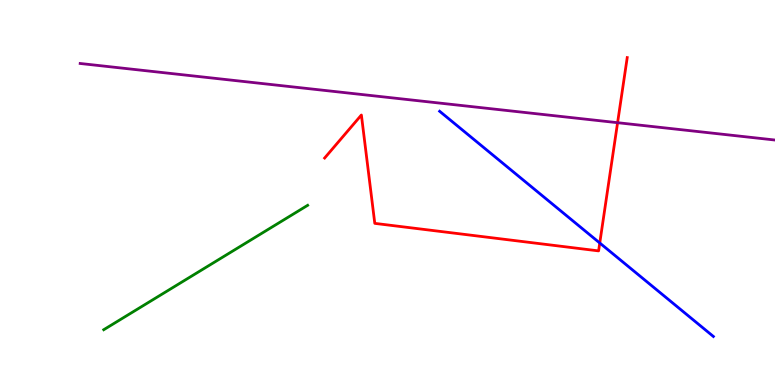[{'lines': ['blue', 'red'], 'intersections': [{'x': 7.74, 'y': 3.69}]}, {'lines': ['green', 'red'], 'intersections': []}, {'lines': ['purple', 'red'], 'intersections': [{'x': 7.97, 'y': 6.81}]}, {'lines': ['blue', 'green'], 'intersections': []}, {'lines': ['blue', 'purple'], 'intersections': []}, {'lines': ['green', 'purple'], 'intersections': []}]